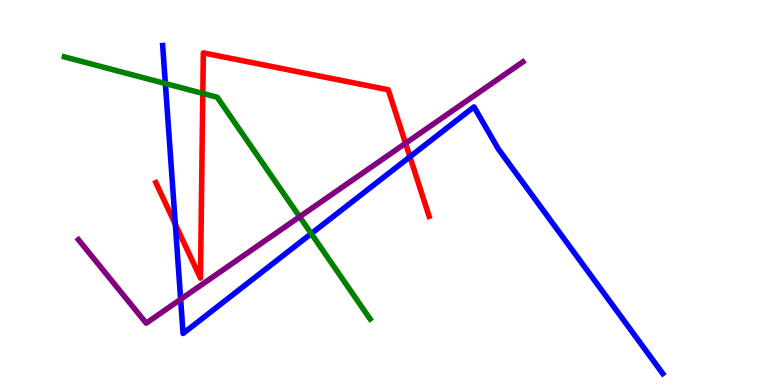[{'lines': ['blue', 'red'], 'intersections': [{'x': 2.26, 'y': 4.17}, {'x': 5.29, 'y': 5.93}]}, {'lines': ['green', 'red'], 'intersections': [{'x': 2.62, 'y': 7.57}]}, {'lines': ['purple', 'red'], 'intersections': [{'x': 5.23, 'y': 6.28}]}, {'lines': ['blue', 'green'], 'intersections': [{'x': 2.13, 'y': 7.83}, {'x': 4.02, 'y': 3.93}]}, {'lines': ['blue', 'purple'], 'intersections': [{'x': 2.33, 'y': 2.23}]}, {'lines': ['green', 'purple'], 'intersections': [{'x': 3.87, 'y': 4.37}]}]